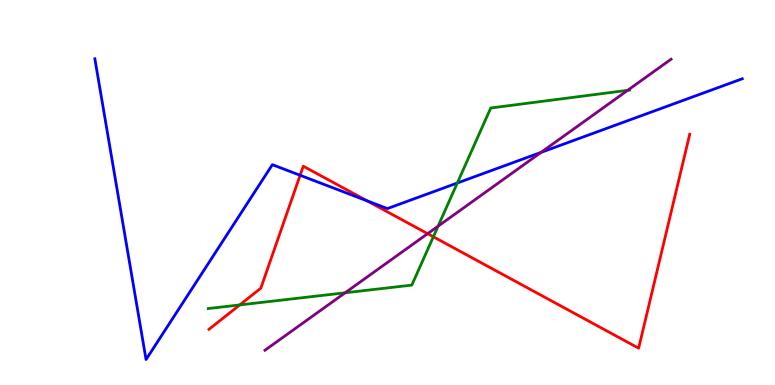[{'lines': ['blue', 'red'], 'intersections': [{'x': 3.87, 'y': 5.45}, {'x': 4.74, 'y': 4.78}]}, {'lines': ['green', 'red'], 'intersections': [{'x': 3.09, 'y': 2.08}, {'x': 5.59, 'y': 3.85}]}, {'lines': ['purple', 'red'], 'intersections': [{'x': 5.52, 'y': 3.93}]}, {'lines': ['blue', 'green'], 'intersections': [{'x': 5.9, 'y': 5.25}]}, {'lines': ['blue', 'purple'], 'intersections': [{'x': 6.98, 'y': 6.04}]}, {'lines': ['green', 'purple'], 'intersections': [{'x': 4.45, 'y': 2.4}, {'x': 5.65, 'y': 4.13}, {'x': 8.1, 'y': 7.65}]}]